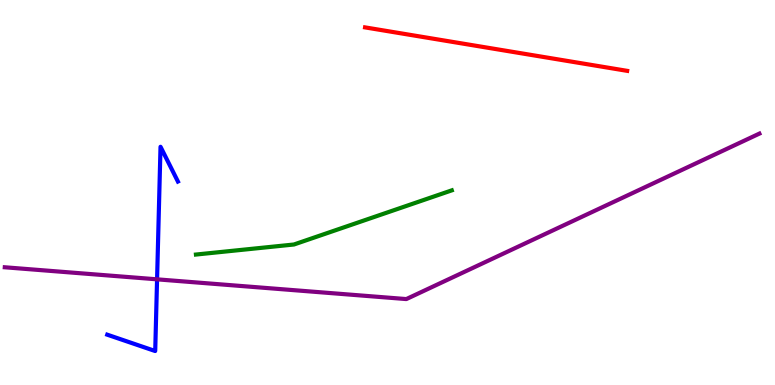[{'lines': ['blue', 'red'], 'intersections': []}, {'lines': ['green', 'red'], 'intersections': []}, {'lines': ['purple', 'red'], 'intersections': []}, {'lines': ['blue', 'green'], 'intersections': []}, {'lines': ['blue', 'purple'], 'intersections': [{'x': 2.03, 'y': 2.74}]}, {'lines': ['green', 'purple'], 'intersections': []}]